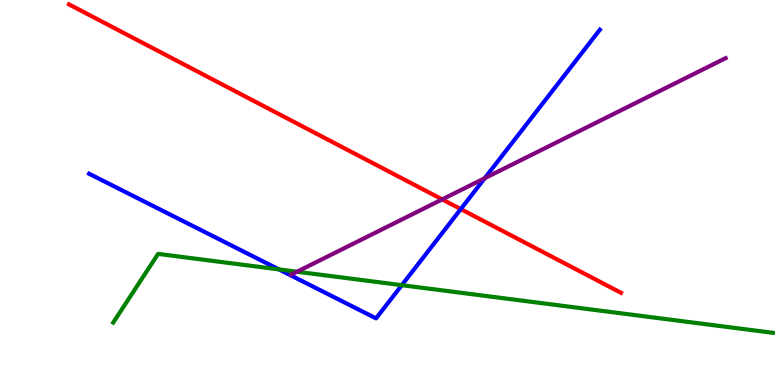[{'lines': ['blue', 'red'], 'intersections': [{'x': 5.95, 'y': 4.57}]}, {'lines': ['green', 'red'], 'intersections': []}, {'lines': ['purple', 'red'], 'intersections': [{'x': 5.71, 'y': 4.82}]}, {'lines': ['blue', 'green'], 'intersections': [{'x': 3.6, 'y': 3.0}, {'x': 5.18, 'y': 2.59}]}, {'lines': ['blue', 'purple'], 'intersections': [{'x': 6.25, 'y': 5.37}]}, {'lines': ['green', 'purple'], 'intersections': [{'x': 3.83, 'y': 2.94}]}]